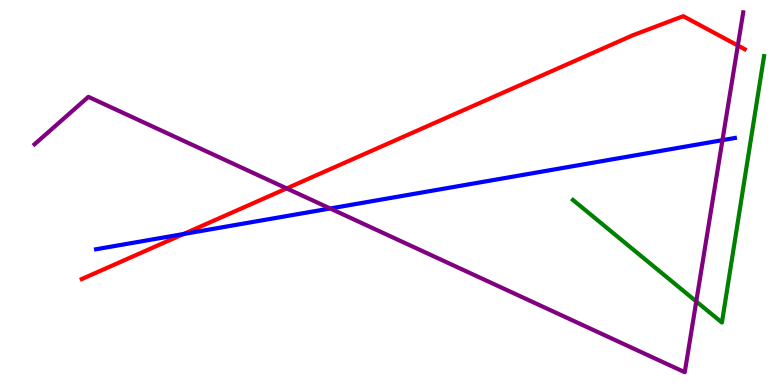[{'lines': ['blue', 'red'], 'intersections': [{'x': 2.37, 'y': 3.92}]}, {'lines': ['green', 'red'], 'intersections': []}, {'lines': ['purple', 'red'], 'intersections': [{'x': 3.7, 'y': 5.11}, {'x': 9.52, 'y': 8.82}]}, {'lines': ['blue', 'green'], 'intersections': []}, {'lines': ['blue', 'purple'], 'intersections': [{'x': 4.26, 'y': 4.58}, {'x': 9.32, 'y': 6.36}]}, {'lines': ['green', 'purple'], 'intersections': [{'x': 8.98, 'y': 2.17}]}]